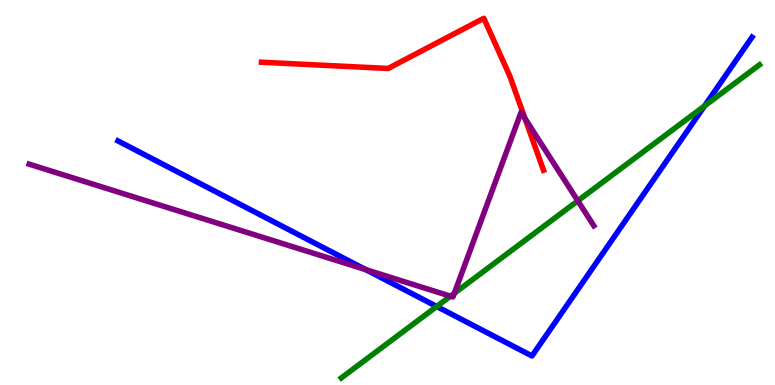[{'lines': ['blue', 'red'], 'intersections': []}, {'lines': ['green', 'red'], 'intersections': []}, {'lines': ['purple', 'red'], 'intersections': [{'x': 6.77, 'y': 6.92}]}, {'lines': ['blue', 'green'], 'intersections': [{'x': 5.63, 'y': 2.04}, {'x': 9.09, 'y': 7.25}]}, {'lines': ['blue', 'purple'], 'intersections': [{'x': 4.72, 'y': 3.0}]}, {'lines': ['green', 'purple'], 'intersections': [{'x': 5.81, 'y': 2.31}, {'x': 5.86, 'y': 2.38}, {'x': 7.46, 'y': 4.78}]}]